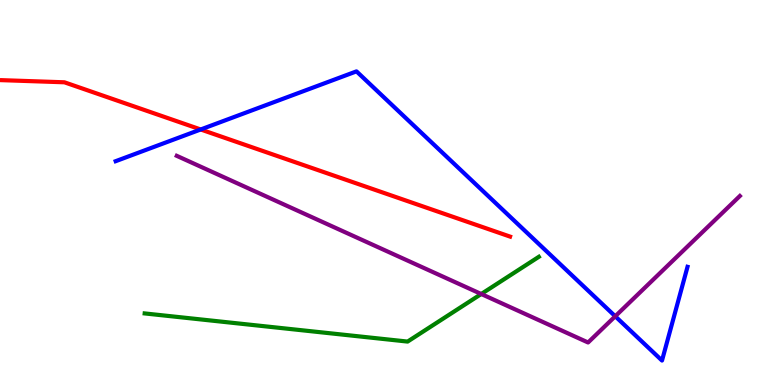[{'lines': ['blue', 'red'], 'intersections': [{'x': 2.59, 'y': 6.64}]}, {'lines': ['green', 'red'], 'intersections': []}, {'lines': ['purple', 'red'], 'intersections': []}, {'lines': ['blue', 'green'], 'intersections': []}, {'lines': ['blue', 'purple'], 'intersections': [{'x': 7.94, 'y': 1.78}]}, {'lines': ['green', 'purple'], 'intersections': [{'x': 6.21, 'y': 2.36}]}]